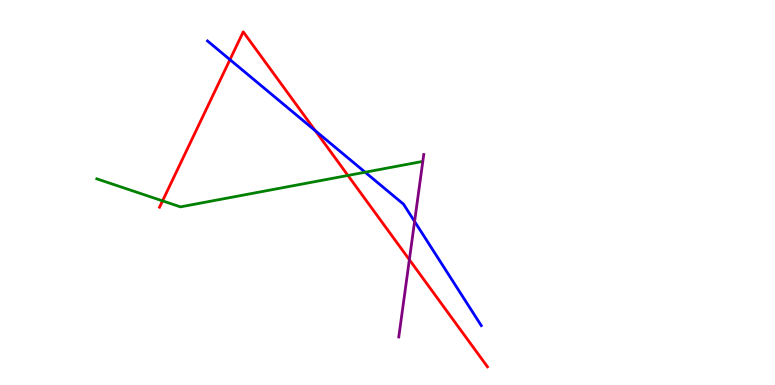[{'lines': ['blue', 'red'], 'intersections': [{'x': 2.97, 'y': 8.45}, {'x': 4.07, 'y': 6.6}]}, {'lines': ['green', 'red'], 'intersections': [{'x': 2.1, 'y': 4.78}, {'x': 4.49, 'y': 5.44}]}, {'lines': ['purple', 'red'], 'intersections': [{'x': 5.28, 'y': 3.25}]}, {'lines': ['blue', 'green'], 'intersections': [{'x': 4.71, 'y': 5.53}]}, {'lines': ['blue', 'purple'], 'intersections': [{'x': 5.35, 'y': 4.25}]}, {'lines': ['green', 'purple'], 'intersections': []}]